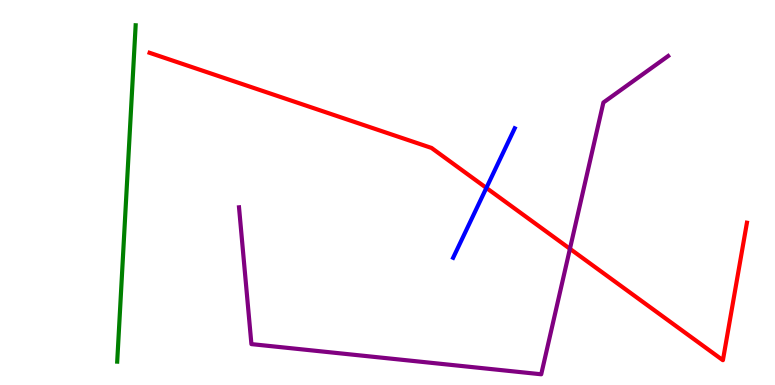[{'lines': ['blue', 'red'], 'intersections': [{'x': 6.28, 'y': 5.12}]}, {'lines': ['green', 'red'], 'intersections': []}, {'lines': ['purple', 'red'], 'intersections': [{'x': 7.35, 'y': 3.54}]}, {'lines': ['blue', 'green'], 'intersections': []}, {'lines': ['blue', 'purple'], 'intersections': []}, {'lines': ['green', 'purple'], 'intersections': []}]